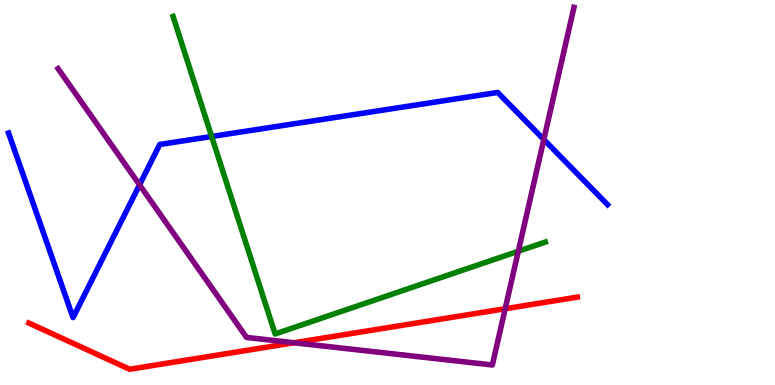[{'lines': ['blue', 'red'], 'intersections': []}, {'lines': ['green', 'red'], 'intersections': []}, {'lines': ['purple', 'red'], 'intersections': [{'x': 3.8, 'y': 1.1}, {'x': 6.52, 'y': 1.98}]}, {'lines': ['blue', 'green'], 'intersections': [{'x': 2.73, 'y': 6.45}]}, {'lines': ['blue', 'purple'], 'intersections': [{'x': 1.8, 'y': 5.2}, {'x': 7.02, 'y': 6.38}]}, {'lines': ['green', 'purple'], 'intersections': [{'x': 6.69, 'y': 3.47}]}]